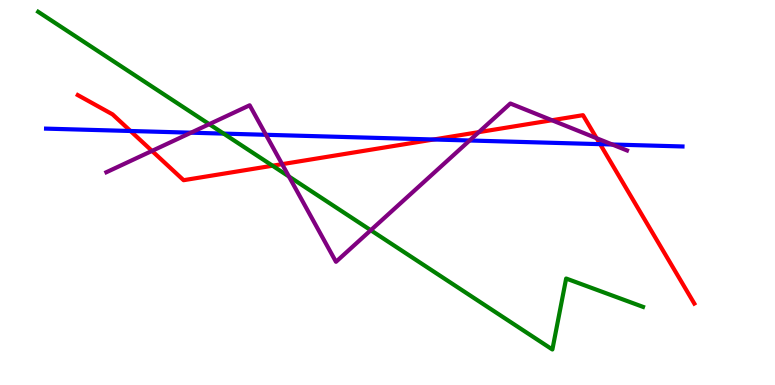[{'lines': ['blue', 'red'], 'intersections': [{'x': 1.68, 'y': 6.6}, {'x': 5.6, 'y': 6.38}, {'x': 7.74, 'y': 6.26}]}, {'lines': ['green', 'red'], 'intersections': [{'x': 3.52, 'y': 5.7}]}, {'lines': ['purple', 'red'], 'intersections': [{'x': 1.96, 'y': 6.08}, {'x': 3.64, 'y': 5.74}, {'x': 6.18, 'y': 6.57}, {'x': 7.12, 'y': 6.88}, {'x': 7.7, 'y': 6.41}]}, {'lines': ['blue', 'green'], 'intersections': [{'x': 2.89, 'y': 6.53}]}, {'lines': ['blue', 'purple'], 'intersections': [{'x': 2.46, 'y': 6.55}, {'x': 3.43, 'y': 6.5}, {'x': 6.06, 'y': 6.35}, {'x': 7.9, 'y': 6.25}]}, {'lines': ['green', 'purple'], 'intersections': [{'x': 2.7, 'y': 6.77}, {'x': 3.73, 'y': 5.42}, {'x': 4.78, 'y': 4.02}]}]